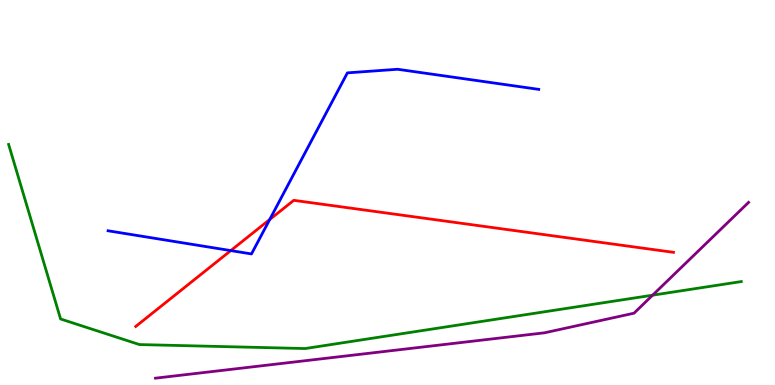[{'lines': ['blue', 'red'], 'intersections': [{'x': 2.98, 'y': 3.49}, {'x': 3.48, 'y': 4.3}]}, {'lines': ['green', 'red'], 'intersections': []}, {'lines': ['purple', 'red'], 'intersections': []}, {'lines': ['blue', 'green'], 'intersections': []}, {'lines': ['blue', 'purple'], 'intersections': []}, {'lines': ['green', 'purple'], 'intersections': [{'x': 8.42, 'y': 2.33}]}]